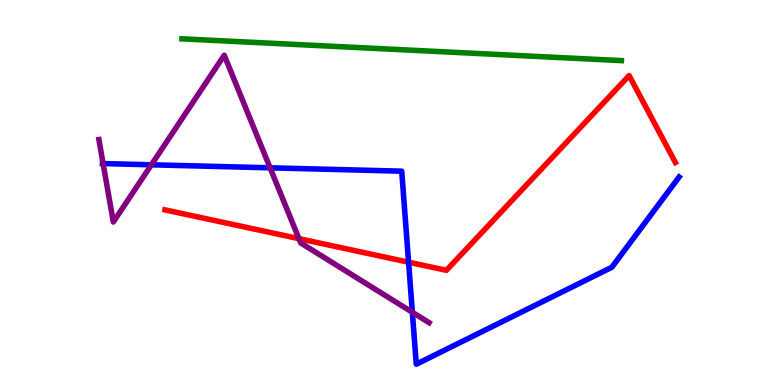[{'lines': ['blue', 'red'], 'intersections': [{'x': 5.27, 'y': 3.19}]}, {'lines': ['green', 'red'], 'intersections': []}, {'lines': ['purple', 'red'], 'intersections': [{'x': 3.86, 'y': 3.8}]}, {'lines': ['blue', 'green'], 'intersections': []}, {'lines': ['blue', 'purple'], 'intersections': [{'x': 1.33, 'y': 5.75}, {'x': 1.95, 'y': 5.72}, {'x': 3.49, 'y': 5.64}, {'x': 5.32, 'y': 1.89}]}, {'lines': ['green', 'purple'], 'intersections': []}]